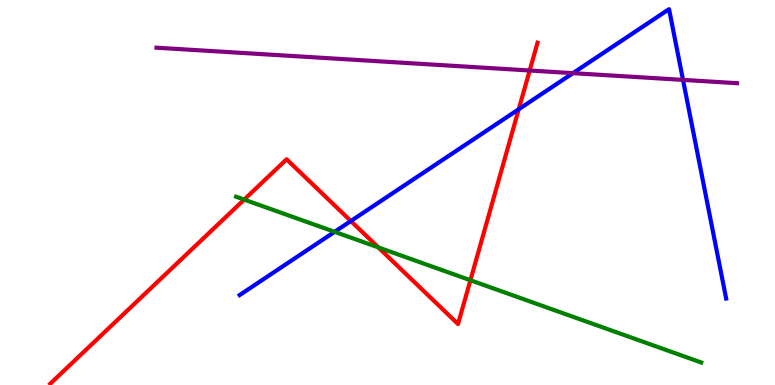[{'lines': ['blue', 'red'], 'intersections': [{'x': 4.53, 'y': 4.26}, {'x': 6.69, 'y': 7.16}]}, {'lines': ['green', 'red'], 'intersections': [{'x': 3.15, 'y': 4.82}, {'x': 4.88, 'y': 3.57}, {'x': 6.07, 'y': 2.72}]}, {'lines': ['purple', 'red'], 'intersections': [{'x': 6.83, 'y': 8.17}]}, {'lines': ['blue', 'green'], 'intersections': [{'x': 4.32, 'y': 3.98}]}, {'lines': ['blue', 'purple'], 'intersections': [{'x': 7.39, 'y': 8.1}, {'x': 8.81, 'y': 7.92}]}, {'lines': ['green', 'purple'], 'intersections': []}]